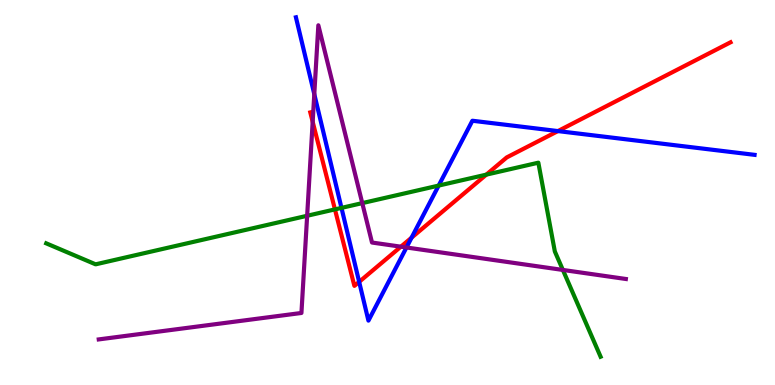[{'lines': ['blue', 'red'], 'intersections': [{'x': 4.63, 'y': 2.68}, {'x': 5.31, 'y': 3.83}, {'x': 7.2, 'y': 6.6}]}, {'lines': ['green', 'red'], 'intersections': [{'x': 4.32, 'y': 4.56}, {'x': 6.28, 'y': 5.46}]}, {'lines': ['purple', 'red'], 'intersections': [{'x': 4.03, 'y': 6.84}, {'x': 5.17, 'y': 3.59}]}, {'lines': ['blue', 'green'], 'intersections': [{'x': 4.41, 'y': 4.6}, {'x': 5.66, 'y': 5.18}]}, {'lines': ['blue', 'purple'], 'intersections': [{'x': 4.06, 'y': 7.55}, {'x': 5.24, 'y': 3.57}]}, {'lines': ['green', 'purple'], 'intersections': [{'x': 3.96, 'y': 4.4}, {'x': 4.67, 'y': 4.72}, {'x': 7.26, 'y': 2.99}]}]